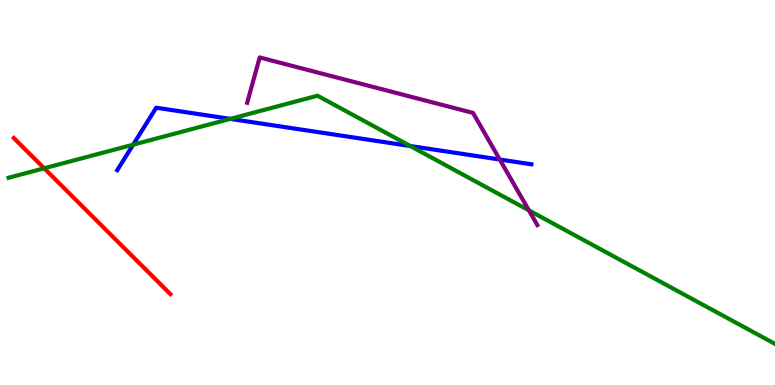[{'lines': ['blue', 'red'], 'intersections': []}, {'lines': ['green', 'red'], 'intersections': [{'x': 0.57, 'y': 5.63}]}, {'lines': ['purple', 'red'], 'intersections': []}, {'lines': ['blue', 'green'], 'intersections': [{'x': 1.72, 'y': 6.24}, {'x': 2.97, 'y': 6.91}, {'x': 5.29, 'y': 6.21}]}, {'lines': ['blue', 'purple'], 'intersections': [{'x': 6.45, 'y': 5.86}]}, {'lines': ['green', 'purple'], 'intersections': [{'x': 6.82, 'y': 4.54}]}]